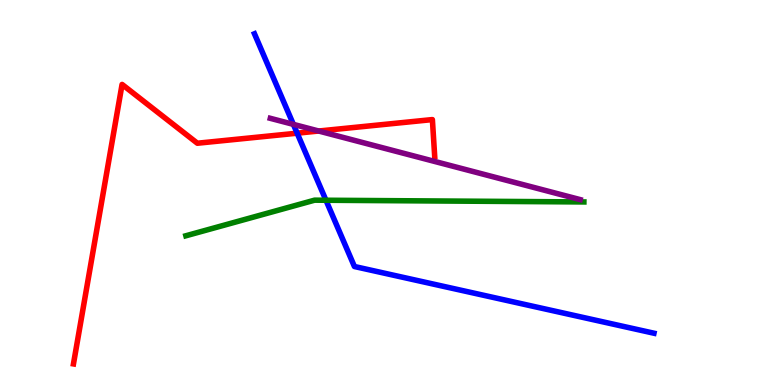[{'lines': ['blue', 'red'], 'intersections': [{'x': 3.83, 'y': 6.54}]}, {'lines': ['green', 'red'], 'intersections': []}, {'lines': ['purple', 'red'], 'intersections': [{'x': 4.11, 'y': 6.6}]}, {'lines': ['blue', 'green'], 'intersections': [{'x': 4.21, 'y': 4.8}]}, {'lines': ['blue', 'purple'], 'intersections': [{'x': 3.79, 'y': 6.77}]}, {'lines': ['green', 'purple'], 'intersections': []}]